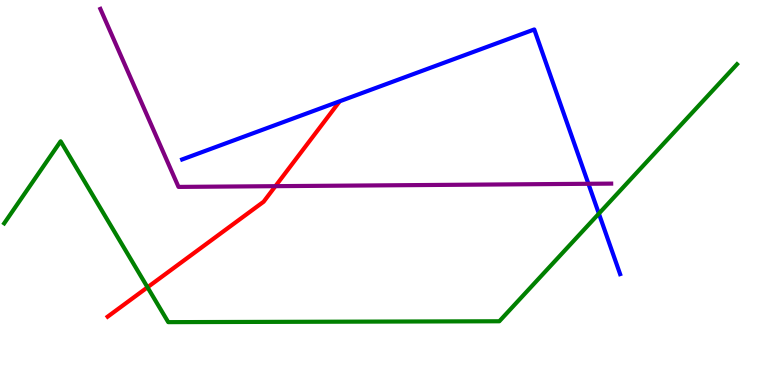[{'lines': ['blue', 'red'], 'intersections': []}, {'lines': ['green', 'red'], 'intersections': [{'x': 1.9, 'y': 2.54}]}, {'lines': ['purple', 'red'], 'intersections': [{'x': 3.55, 'y': 5.16}]}, {'lines': ['blue', 'green'], 'intersections': [{'x': 7.73, 'y': 4.45}]}, {'lines': ['blue', 'purple'], 'intersections': [{'x': 7.59, 'y': 5.23}]}, {'lines': ['green', 'purple'], 'intersections': []}]